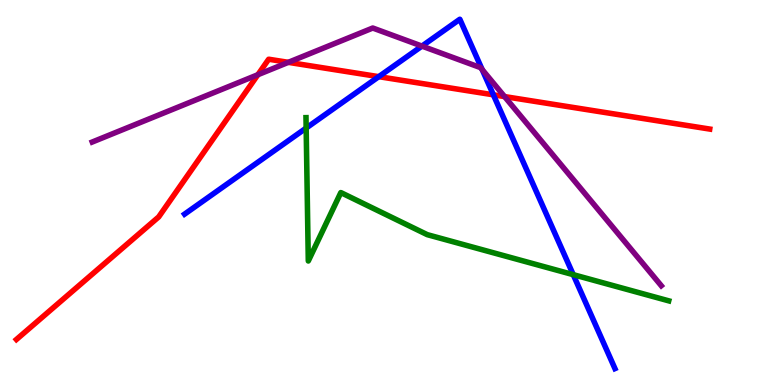[{'lines': ['blue', 'red'], 'intersections': [{'x': 4.89, 'y': 8.01}, {'x': 6.37, 'y': 7.54}]}, {'lines': ['green', 'red'], 'intersections': []}, {'lines': ['purple', 'red'], 'intersections': [{'x': 3.33, 'y': 8.06}, {'x': 3.72, 'y': 8.38}, {'x': 6.51, 'y': 7.49}]}, {'lines': ['blue', 'green'], 'intersections': [{'x': 3.95, 'y': 6.67}, {'x': 7.4, 'y': 2.87}]}, {'lines': ['blue', 'purple'], 'intersections': [{'x': 5.44, 'y': 8.8}, {'x': 6.22, 'y': 8.19}]}, {'lines': ['green', 'purple'], 'intersections': []}]